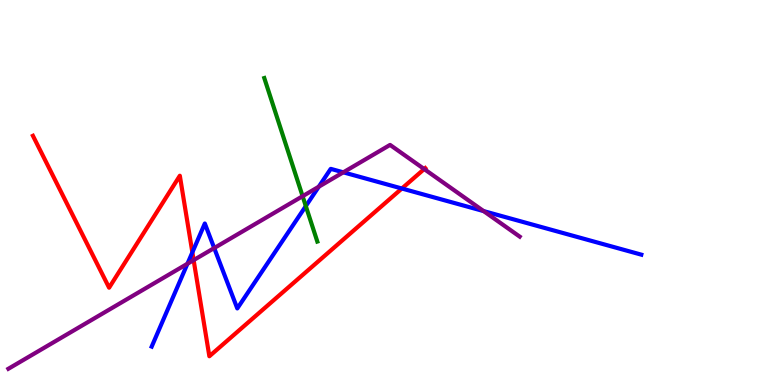[{'lines': ['blue', 'red'], 'intersections': [{'x': 2.48, 'y': 3.45}, {'x': 5.19, 'y': 5.1}]}, {'lines': ['green', 'red'], 'intersections': []}, {'lines': ['purple', 'red'], 'intersections': [{'x': 2.5, 'y': 3.24}, {'x': 5.47, 'y': 5.61}]}, {'lines': ['blue', 'green'], 'intersections': [{'x': 3.95, 'y': 4.65}]}, {'lines': ['blue', 'purple'], 'intersections': [{'x': 2.42, 'y': 3.15}, {'x': 2.76, 'y': 3.56}, {'x': 4.11, 'y': 5.15}, {'x': 4.43, 'y': 5.52}, {'x': 6.24, 'y': 4.52}]}, {'lines': ['green', 'purple'], 'intersections': [{'x': 3.9, 'y': 4.9}]}]